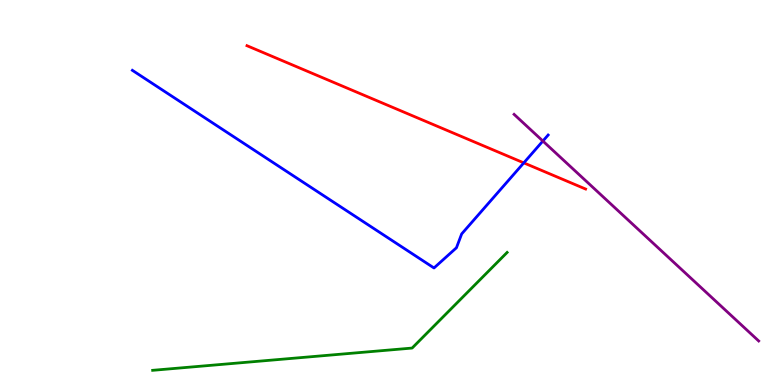[{'lines': ['blue', 'red'], 'intersections': [{'x': 6.76, 'y': 5.77}]}, {'lines': ['green', 'red'], 'intersections': []}, {'lines': ['purple', 'red'], 'intersections': []}, {'lines': ['blue', 'green'], 'intersections': []}, {'lines': ['blue', 'purple'], 'intersections': [{'x': 7.0, 'y': 6.34}]}, {'lines': ['green', 'purple'], 'intersections': []}]